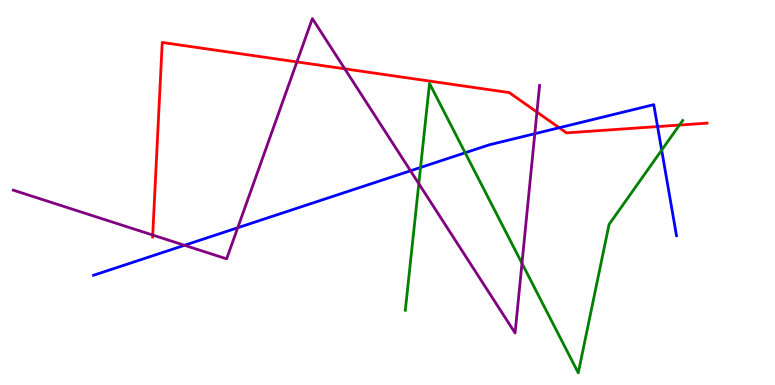[{'lines': ['blue', 'red'], 'intersections': [{'x': 7.22, 'y': 6.68}, {'x': 8.48, 'y': 6.71}]}, {'lines': ['green', 'red'], 'intersections': [{'x': 8.77, 'y': 6.75}]}, {'lines': ['purple', 'red'], 'intersections': [{'x': 1.97, 'y': 3.89}, {'x': 3.83, 'y': 8.39}, {'x': 4.45, 'y': 8.21}, {'x': 6.93, 'y': 7.09}]}, {'lines': ['blue', 'green'], 'intersections': [{'x': 5.43, 'y': 5.65}, {'x': 6.0, 'y': 6.03}, {'x': 8.54, 'y': 6.1}]}, {'lines': ['blue', 'purple'], 'intersections': [{'x': 2.38, 'y': 3.63}, {'x': 3.07, 'y': 4.08}, {'x': 5.3, 'y': 5.56}, {'x': 6.9, 'y': 6.53}]}, {'lines': ['green', 'purple'], 'intersections': [{'x': 5.4, 'y': 5.23}, {'x': 6.74, 'y': 3.16}]}]